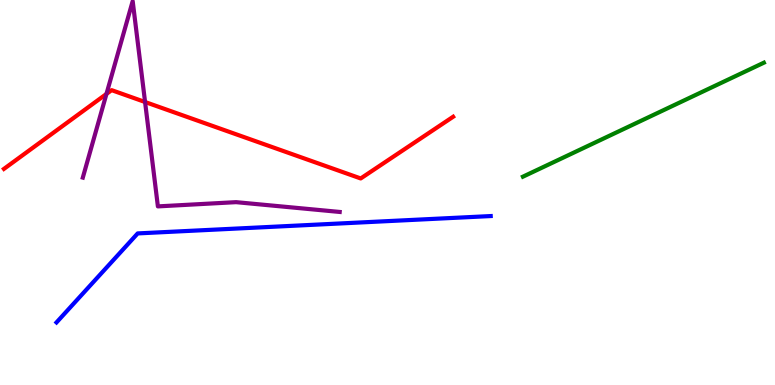[{'lines': ['blue', 'red'], 'intersections': []}, {'lines': ['green', 'red'], 'intersections': []}, {'lines': ['purple', 'red'], 'intersections': [{'x': 1.37, 'y': 7.56}, {'x': 1.87, 'y': 7.35}]}, {'lines': ['blue', 'green'], 'intersections': []}, {'lines': ['blue', 'purple'], 'intersections': []}, {'lines': ['green', 'purple'], 'intersections': []}]